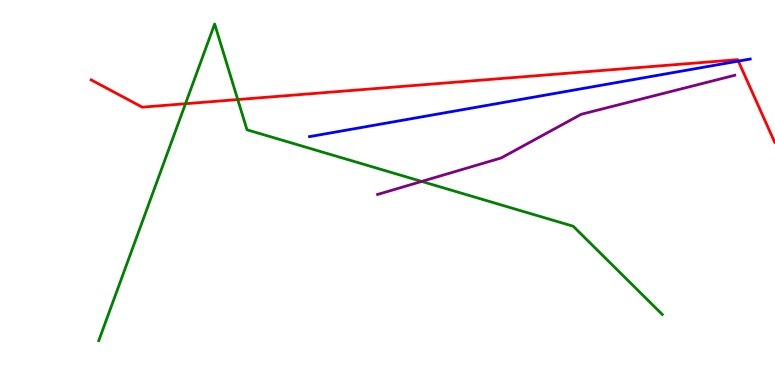[{'lines': ['blue', 'red'], 'intersections': [{'x': 9.53, 'y': 8.41}]}, {'lines': ['green', 'red'], 'intersections': [{'x': 2.39, 'y': 7.31}, {'x': 3.07, 'y': 7.41}]}, {'lines': ['purple', 'red'], 'intersections': []}, {'lines': ['blue', 'green'], 'intersections': []}, {'lines': ['blue', 'purple'], 'intersections': []}, {'lines': ['green', 'purple'], 'intersections': [{'x': 5.44, 'y': 5.29}]}]